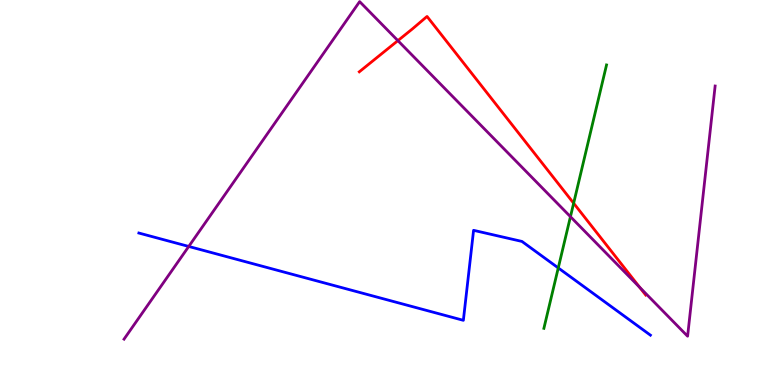[{'lines': ['blue', 'red'], 'intersections': []}, {'lines': ['green', 'red'], 'intersections': [{'x': 7.4, 'y': 4.72}]}, {'lines': ['purple', 'red'], 'intersections': [{'x': 5.13, 'y': 8.94}, {'x': 8.25, 'y': 2.54}]}, {'lines': ['blue', 'green'], 'intersections': [{'x': 7.2, 'y': 3.04}]}, {'lines': ['blue', 'purple'], 'intersections': [{'x': 2.44, 'y': 3.6}]}, {'lines': ['green', 'purple'], 'intersections': [{'x': 7.36, 'y': 4.37}]}]